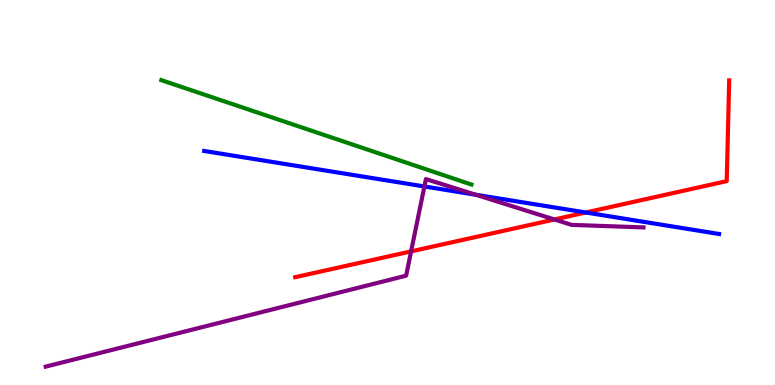[{'lines': ['blue', 'red'], 'intersections': [{'x': 7.56, 'y': 4.48}]}, {'lines': ['green', 'red'], 'intersections': []}, {'lines': ['purple', 'red'], 'intersections': [{'x': 5.3, 'y': 3.47}, {'x': 7.15, 'y': 4.3}]}, {'lines': ['blue', 'green'], 'intersections': []}, {'lines': ['blue', 'purple'], 'intersections': [{'x': 5.48, 'y': 5.16}, {'x': 6.14, 'y': 4.94}]}, {'lines': ['green', 'purple'], 'intersections': []}]